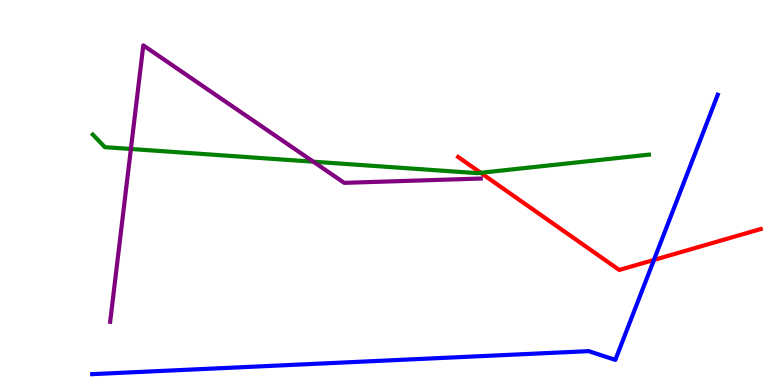[{'lines': ['blue', 'red'], 'intersections': [{'x': 8.44, 'y': 3.25}]}, {'lines': ['green', 'red'], 'intersections': [{'x': 6.2, 'y': 5.51}]}, {'lines': ['purple', 'red'], 'intersections': []}, {'lines': ['blue', 'green'], 'intersections': []}, {'lines': ['blue', 'purple'], 'intersections': []}, {'lines': ['green', 'purple'], 'intersections': [{'x': 1.69, 'y': 6.13}, {'x': 4.04, 'y': 5.8}]}]